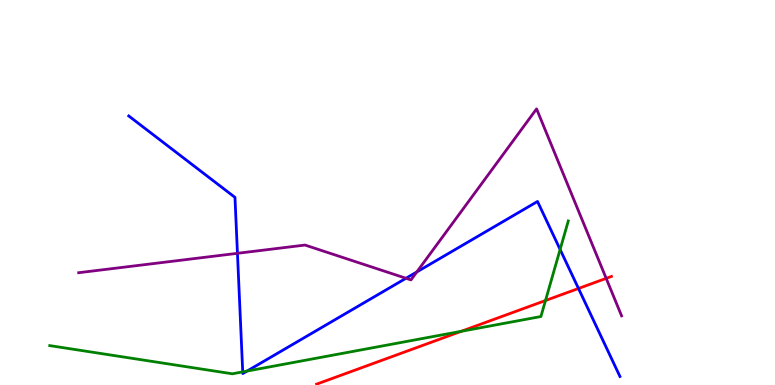[{'lines': ['blue', 'red'], 'intersections': [{'x': 7.46, 'y': 2.51}]}, {'lines': ['green', 'red'], 'intersections': [{'x': 5.95, 'y': 1.39}, {'x': 7.04, 'y': 2.19}]}, {'lines': ['purple', 'red'], 'intersections': [{'x': 7.82, 'y': 2.77}]}, {'lines': ['blue', 'green'], 'intersections': [{'x': 3.13, 'y': 0.341}, {'x': 3.19, 'y': 0.362}, {'x': 7.23, 'y': 3.52}]}, {'lines': ['blue', 'purple'], 'intersections': [{'x': 3.06, 'y': 3.42}, {'x': 5.24, 'y': 2.77}, {'x': 5.38, 'y': 2.94}]}, {'lines': ['green', 'purple'], 'intersections': []}]